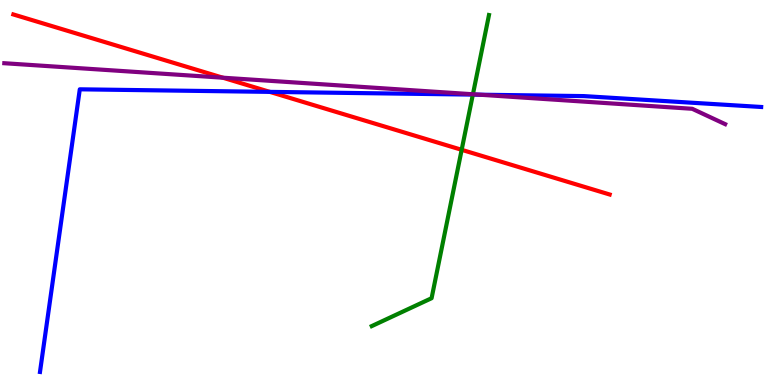[{'lines': ['blue', 'red'], 'intersections': [{'x': 3.48, 'y': 7.61}]}, {'lines': ['green', 'red'], 'intersections': [{'x': 5.96, 'y': 6.11}]}, {'lines': ['purple', 'red'], 'intersections': [{'x': 2.88, 'y': 7.98}]}, {'lines': ['blue', 'green'], 'intersections': [{'x': 6.1, 'y': 7.54}]}, {'lines': ['blue', 'purple'], 'intersections': [{'x': 6.19, 'y': 7.54}]}, {'lines': ['green', 'purple'], 'intersections': [{'x': 6.1, 'y': 7.55}]}]